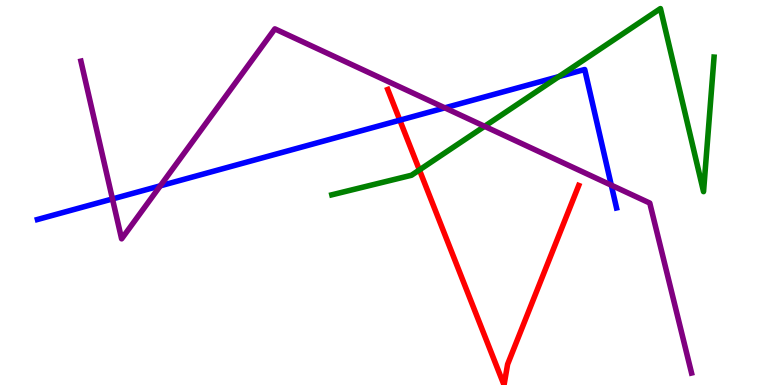[{'lines': ['blue', 'red'], 'intersections': [{'x': 5.16, 'y': 6.88}]}, {'lines': ['green', 'red'], 'intersections': [{'x': 5.41, 'y': 5.59}]}, {'lines': ['purple', 'red'], 'intersections': []}, {'lines': ['blue', 'green'], 'intersections': [{'x': 7.21, 'y': 8.01}]}, {'lines': ['blue', 'purple'], 'intersections': [{'x': 1.45, 'y': 4.83}, {'x': 2.07, 'y': 5.17}, {'x': 5.74, 'y': 7.2}, {'x': 7.89, 'y': 5.19}]}, {'lines': ['green', 'purple'], 'intersections': [{'x': 6.25, 'y': 6.72}]}]